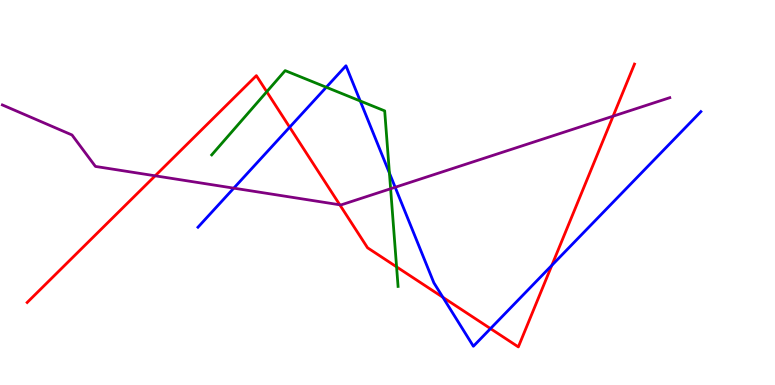[{'lines': ['blue', 'red'], 'intersections': [{'x': 3.74, 'y': 6.7}, {'x': 5.71, 'y': 2.28}, {'x': 6.33, 'y': 1.46}, {'x': 7.12, 'y': 3.11}]}, {'lines': ['green', 'red'], 'intersections': [{'x': 3.44, 'y': 7.62}, {'x': 5.12, 'y': 3.07}]}, {'lines': ['purple', 'red'], 'intersections': [{'x': 2.0, 'y': 5.43}, {'x': 4.38, 'y': 4.68}, {'x': 7.91, 'y': 6.98}]}, {'lines': ['blue', 'green'], 'intersections': [{'x': 4.21, 'y': 7.73}, {'x': 4.65, 'y': 7.38}, {'x': 5.02, 'y': 5.5}]}, {'lines': ['blue', 'purple'], 'intersections': [{'x': 3.02, 'y': 5.11}, {'x': 5.1, 'y': 5.14}]}, {'lines': ['green', 'purple'], 'intersections': [{'x': 5.04, 'y': 5.1}]}]